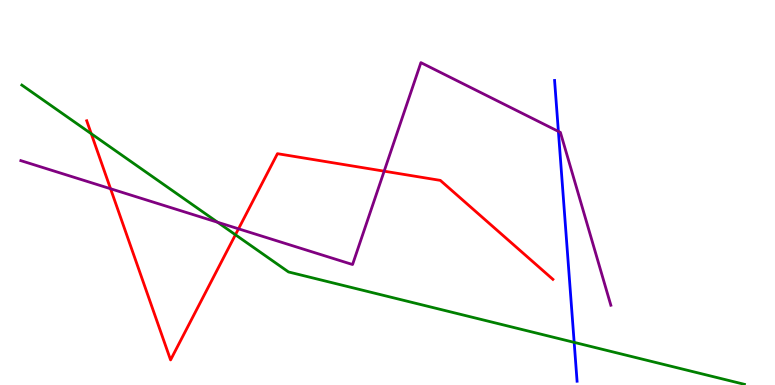[{'lines': ['blue', 'red'], 'intersections': []}, {'lines': ['green', 'red'], 'intersections': [{'x': 1.18, 'y': 6.53}, {'x': 3.04, 'y': 3.9}]}, {'lines': ['purple', 'red'], 'intersections': [{'x': 1.43, 'y': 5.1}, {'x': 3.08, 'y': 4.06}, {'x': 4.96, 'y': 5.55}]}, {'lines': ['blue', 'green'], 'intersections': [{'x': 7.41, 'y': 1.11}]}, {'lines': ['blue', 'purple'], 'intersections': [{'x': 7.21, 'y': 6.59}]}, {'lines': ['green', 'purple'], 'intersections': [{'x': 2.81, 'y': 4.23}]}]